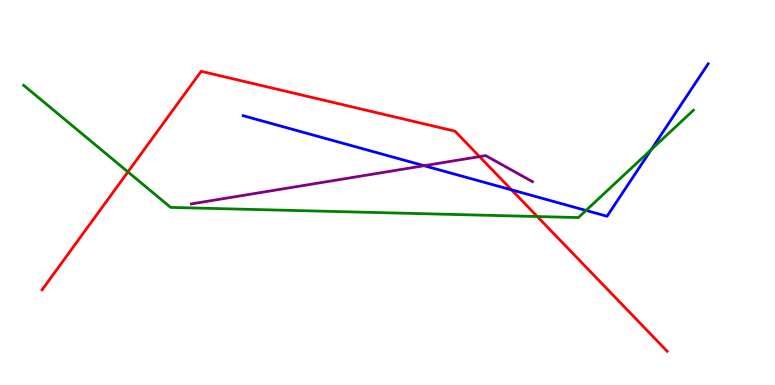[{'lines': ['blue', 'red'], 'intersections': [{'x': 6.6, 'y': 5.07}]}, {'lines': ['green', 'red'], 'intersections': [{'x': 1.65, 'y': 5.54}, {'x': 6.93, 'y': 4.38}]}, {'lines': ['purple', 'red'], 'intersections': [{'x': 6.19, 'y': 5.93}]}, {'lines': ['blue', 'green'], 'intersections': [{'x': 7.56, 'y': 4.53}, {'x': 8.4, 'y': 6.12}]}, {'lines': ['blue', 'purple'], 'intersections': [{'x': 5.47, 'y': 5.7}]}, {'lines': ['green', 'purple'], 'intersections': []}]